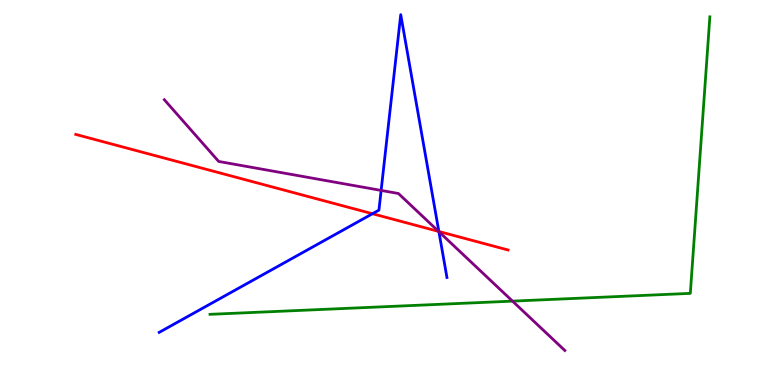[{'lines': ['blue', 'red'], 'intersections': [{'x': 4.81, 'y': 4.45}, {'x': 5.66, 'y': 3.99}]}, {'lines': ['green', 'red'], 'intersections': []}, {'lines': ['purple', 'red'], 'intersections': [{'x': 5.66, 'y': 3.99}]}, {'lines': ['blue', 'green'], 'intersections': []}, {'lines': ['blue', 'purple'], 'intersections': [{'x': 4.92, 'y': 5.05}, {'x': 5.66, 'y': 3.98}]}, {'lines': ['green', 'purple'], 'intersections': [{'x': 6.61, 'y': 2.18}]}]